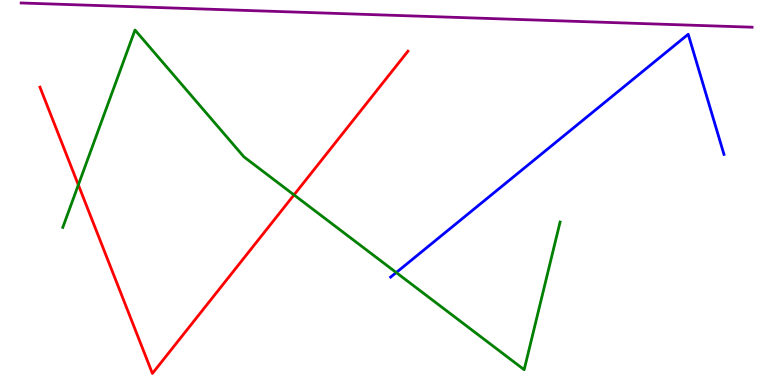[{'lines': ['blue', 'red'], 'intersections': []}, {'lines': ['green', 'red'], 'intersections': [{'x': 1.01, 'y': 5.2}, {'x': 3.79, 'y': 4.94}]}, {'lines': ['purple', 'red'], 'intersections': []}, {'lines': ['blue', 'green'], 'intersections': [{'x': 5.11, 'y': 2.92}]}, {'lines': ['blue', 'purple'], 'intersections': []}, {'lines': ['green', 'purple'], 'intersections': []}]